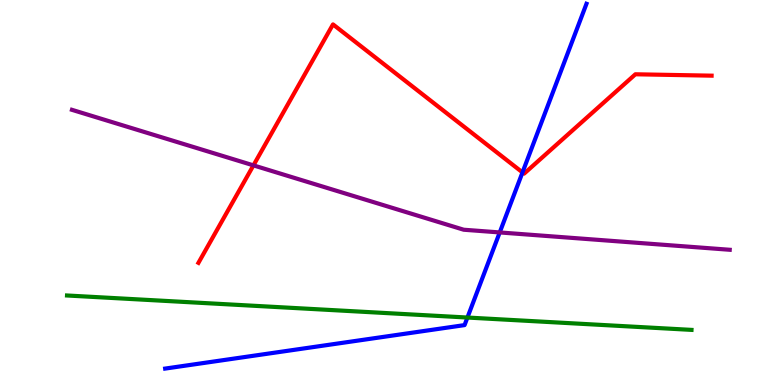[{'lines': ['blue', 'red'], 'intersections': [{'x': 6.74, 'y': 5.52}]}, {'lines': ['green', 'red'], 'intersections': []}, {'lines': ['purple', 'red'], 'intersections': [{'x': 3.27, 'y': 5.7}]}, {'lines': ['blue', 'green'], 'intersections': [{'x': 6.03, 'y': 1.75}]}, {'lines': ['blue', 'purple'], 'intersections': [{'x': 6.45, 'y': 3.96}]}, {'lines': ['green', 'purple'], 'intersections': []}]